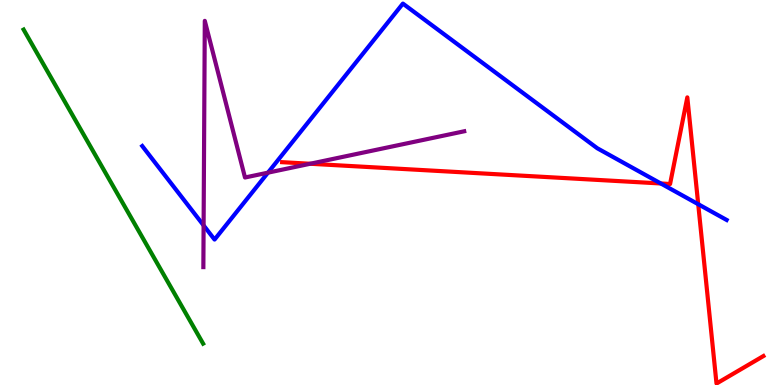[{'lines': ['blue', 'red'], 'intersections': [{'x': 8.53, 'y': 5.23}, {'x': 9.01, 'y': 4.7}]}, {'lines': ['green', 'red'], 'intersections': []}, {'lines': ['purple', 'red'], 'intersections': [{'x': 4.0, 'y': 5.75}]}, {'lines': ['blue', 'green'], 'intersections': []}, {'lines': ['blue', 'purple'], 'intersections': [{'x': 2.63, 'y': 4.15}, {'x': 3.46, 'y': 5.52}]}, {'lines': ['green', 'purple'], 'intersections': []}]